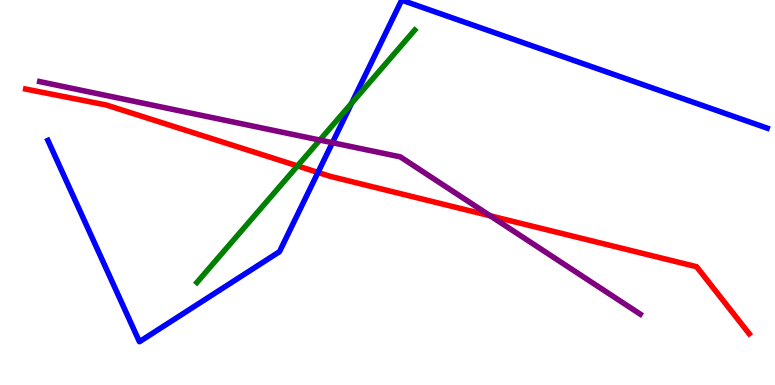[{'lines': ['blue', 'red'], 'intersections': [{'x': 4.1, 'y': 5.52}]}, {'lines': ['green', 'red'], 'intersections': [{'x': 3.84, 'y': 5.69}]}, {'lines': ['purple', 'red'], 'intersections': [{'x': 6.33, 'y': 4.39}]}, {'lines': ['blue', 'green'], 'intersections': [{'x': 4.54, 'y': 7.32}]}, {'lines': ['blue', 'purple'], 'intersections': [{'x': 4.29, 'y': 6.29}]}, {'lines': ['green', 'purple'], 'intersections': [{'x': 4.13, 'y': 6.36}]}]